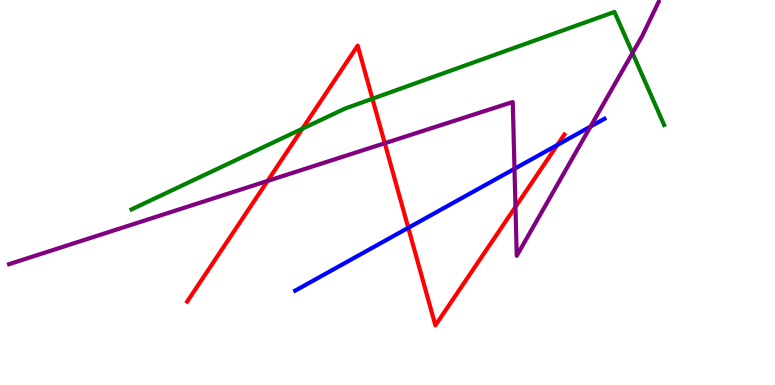[{'lines': ['blue', 'red'], 'intersections': [{'x': 5.27, 'y': 4.08}, {'x': 7.19, 'y': 6.23}]}, {'lines': ['green', 'red'], 'intersections': [{'x': 3.9, 'y': 6.66}, {'x': 4.81, 'y': 7.44}]}, {'lines': ['purple', 'red'], 'intersections': [{'x': 3.45, 'y': 5.3}, {'x': 4.96, 'y': 6.28}, {'x': 6.65, 'y': 4.63}]}, {'lines': ['blue', 'green'], 'intersections': []}, {'lines': ['blue', 'purple'], 'intersections': [{'x': 6.64, 'y': 5.62}, {'x': 7.62, 'y': 6.71}]}, {'lines': ['green', 'purple'], 'intersections': [{'x': 8.16, 'y': 8.62}]}]